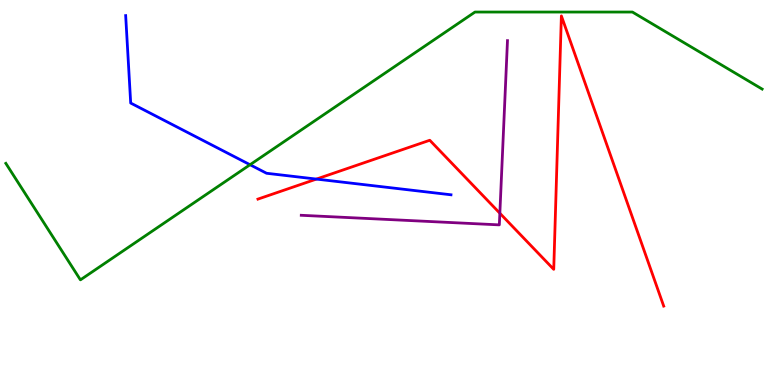[{'lines': ['blue', 'red'], 'intersections': [{'x': 4.08, 'y': 5.35}]}, {'lines': ['green', 'red'], 'intersections': []}, {'lines': ['purple', 'red'], 'intersections': [{'x': 6.45, 'y': 4.46}]}, {'lines': ['blue', 'green'], 'intersections': [{'x': 3.23, 'y': 5.72}]}, {'lines': ['blue', 'purple'], 'intersections': []}, {'lines': ['green', 'purple'], 'intersections': []}]